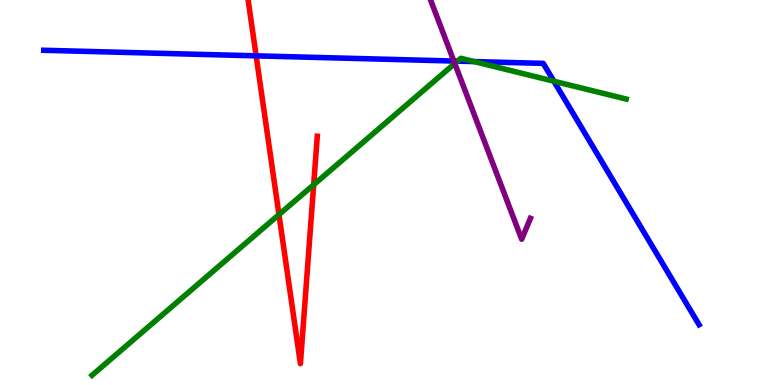[{'lines': ['blue', 'red'], 'intersections': [{'x': 3.31, 'y': 8.55}]}, {'lines': ['green', 'red'], 'intersections': [{'x': 3.6, 'y': 4.43}, {'x': 4.05, 'y': 5.2}]}, {'lines': ['purple', 'red'], 'intersections': []}, {'lines': ['blue', 'green'], 'intersections': [{'x': 5.9, 'y': 8.41}, {'x': 6.12, 'y': 8.4}, {'x': 7.15, 'y': 7.89}]}, {'lines': ['blue', 'purple'], 'intersections': [{'x': 5.86, 'y': 8.41}]}, {'lines': ['green', 'purple'], 'intersections': [{'x': 5.87, 'y': 8.35}]}]